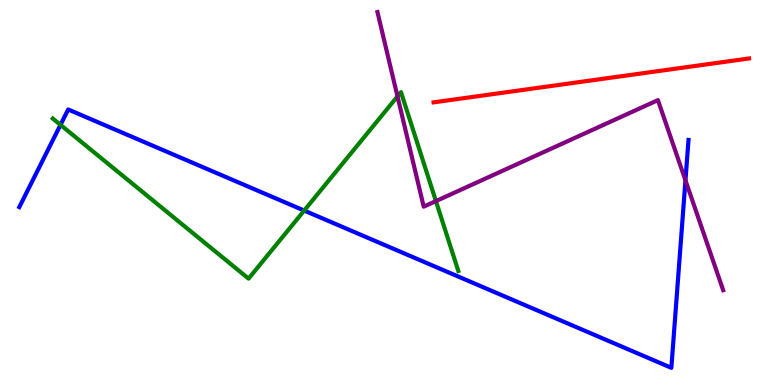[{'lines': ['blue', 'red'], 'intersections': []}, {'lines': ['green', 'red'], 'intersections': []}, {'lines': ['purple', 'red'], 'intersections': []}, {'lines': ['blue', 'green'], 'intersections': [{'x': 0.781, 'y': 6.76}, {'x': 3.92, 'y': 4.53}]}, {'lines': ['blue', 'purple'], 'intersections': [{'x': 8.84, 'y': 5.32}]}, {'lines': ['green', 'purple'], 'intersections': [{'x': 5.13, 'y': 7.5}, {'x': 5.62, 'y': 4.78}]}]